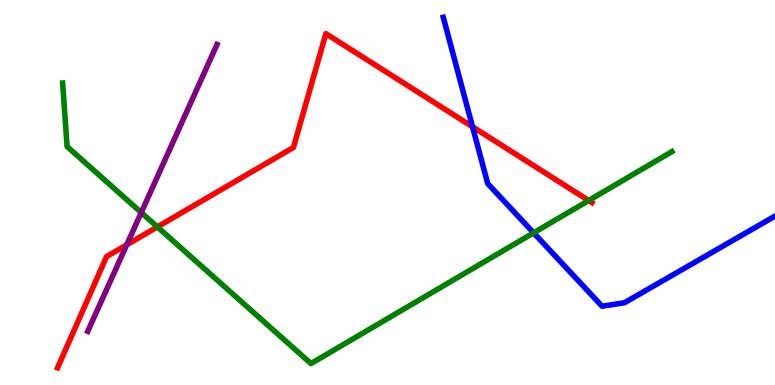[{'lines': ['blue', 'red'], 'intersections': [{'x': 6.1, 'y': 6.71}]}, {'lines': ['green', 'red'], 'intersections': [{'x': 2.03, 'y': 4.11}, {'x': 7.6, 'y': 4.79}]}, {'lines': ['purple', 'red'], 'intersections': [{'x': 1.64, 'y': 3.64}]}, {'lines': ['blue', 'green'], 'intersections': [{'x': 6.89, 'y': 3.95}]}, {'lines': ['blue', 'purple'], 'intersections': []}, {'lines': ['green', 'purple'], 'intersections': [{'x': 1.82, 'y': 4.48}]}]